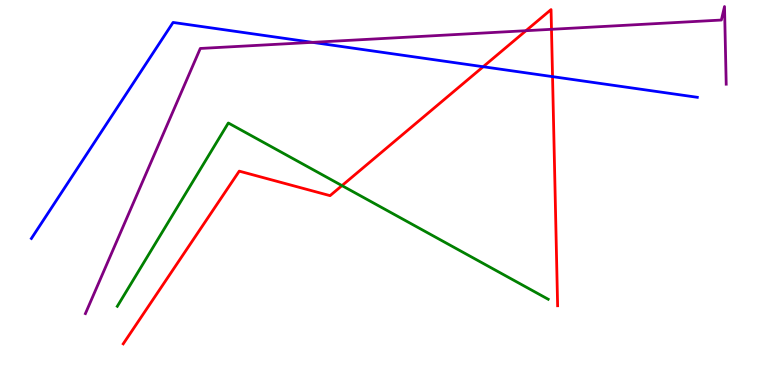[{'lines': ['blue', 'red'], 'intersections': [{'x': 6.23, 'y': 8.27}, {'x': 7.13, 'y': 8.01}]}, {'lines': ['green', 'red'], 'intersections': [{'x': 4.41, 'y': 5.18}]}, {'lines': ['purple', 'red'], 'intersections': [{'x': 6.79, 'y': 9.2}, {'x': 7.12, 'y': 9.24}]}, {'lines': ['blue', 'green'], 'intersections': []}, {'lines': ['blue', 'purple'], 'intersections': [{'x': 4.03, 'y': 8.9}]}, {'lines': ['green', 'purple'], 'intersections': []}]